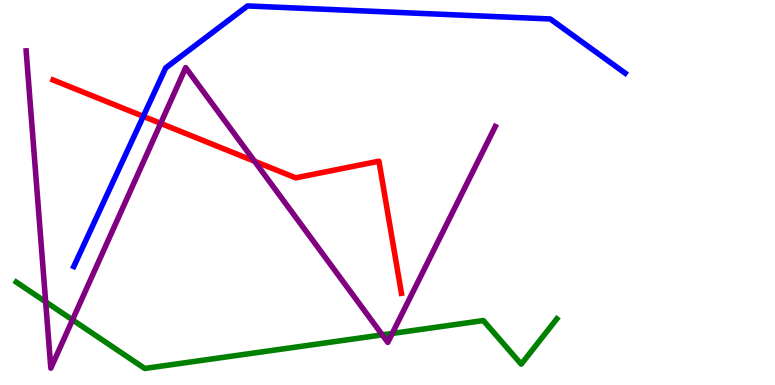[{'lines': ['blue', 'red'], 'intersections': [{'x': 1.85, 'y': 6.98}]}, {'lines': ['green', 'red'], 'intersections': []}, {'lines': ['purple', 'red'], 'intersections': [{'x': 2.07, 'y': 6.8}, {'x': 3.28, 'y': 5.81}]}, {'lines': ['blue', 'green'], 'intersections': []}, {'lines': ['blue', 'purple'], 'intersections': []}, {'lines': ['green', 'purple'], 'intersections': [{'x': 0.589, 'y': 2.16}, {'x': 0.935, 'y': 1.69}, {'x': 4.93, 'y': 1.3}, {'x': 5.06, 'y': 1.34}]}]